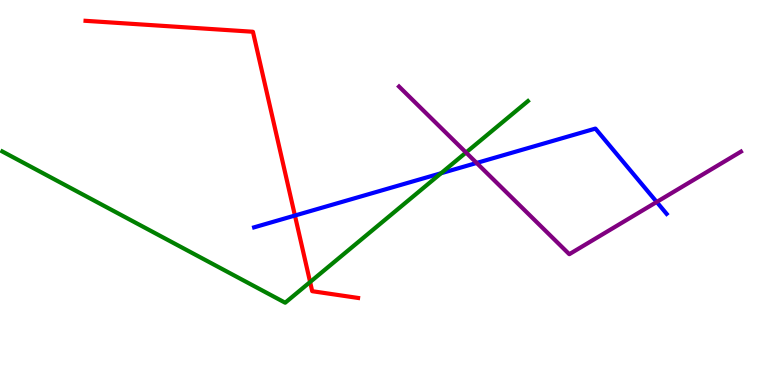[{'lines': ['blue', 'red'], 'intersections': [{'x': 3.81, 'y': 4.4}]}, {'lines': ['green', 'red'], 'intersections': [{'x': 4.0, 'y': 2.67}]}, {'lines': ['purple', 'red'], 'intersections': []}, {'lines': ['blue', 'green'], 'intersections': [{'x': 5.69, 'y': 5.5}]}, {'lines': ['blue', 'purple'], 'intersections': [{'x': 6.15, 'y': 5.77}, {'x': 8.47, 'y': 4.75}]}, {'lines': ['green', 'purple'], 'intersections': [{'x': 6.01, 'y': 6.04}]}]